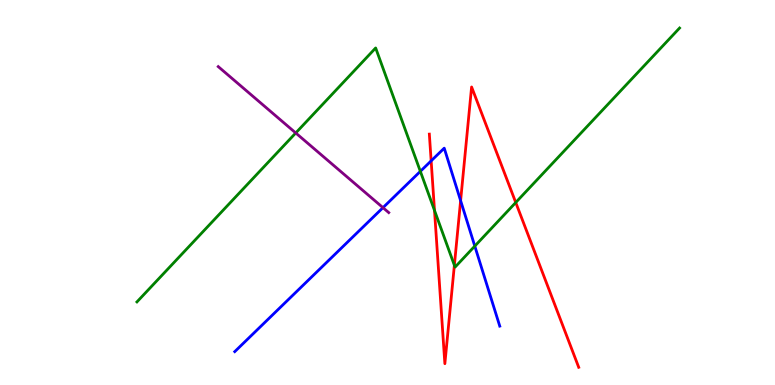[{'lines': ['blue', 'red'], 'intersections': [{'x': 5.56, 'y': 5.82}, {'x': 5.94, 'y': 4.79}]}, {'lines': ['green', 'red'], 'intersections': [{'x': 5.61, 'y': 4.53}, {'x': 5.86, 'y': 3.11}, {'x': 6.65, 'y': 4.74}]}, {'lines': ['purple', 'red'], 'intersections': []}, {'lines': ['blue', 'green'], 'intersections': [{'x': 5.42, 'y': 5.55}, {'x': 6.13, 'y': 3.61}]}, {'lines': ['blue', 'purple'], 'intersections': [{'x': 4.94, 'y': 4.61}]}, {'lines': ['green', 'purple'], 'intersections': [{'x': 3.82, 'y': 6.55}]}]